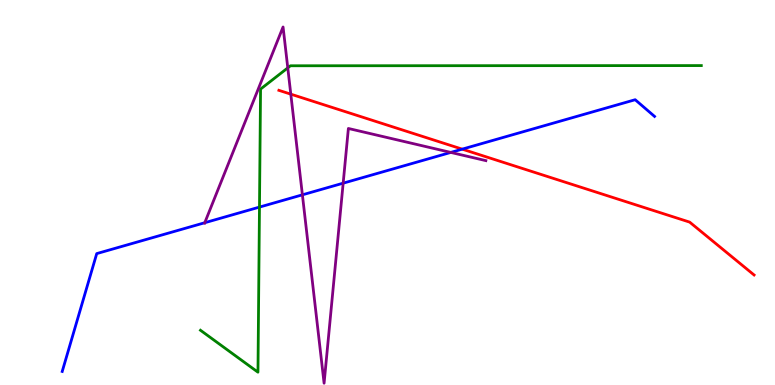[{'lines': ['blue', 'red'], 'intersections': [{'x': 5.96, 'y': 6.13}]}, {'lines': ['green', 'red'], 'intersections': []}, {'lines': ['purple', 'red'], 'intersections': [{'x': 3.75, 'y': 7.55}]}, {'lines': ['blue', 'green'], 'intersections': [{'x': 3.35, 'y': 4.62}]}, {'lines': ['blue', 'purple'], 'intersections': [{'x': 2.64, 'y': 4.21}, {'x': 3.9, 'y': 4.94}, {'x': 4.43, 'y': 5.24}, {'x': 5.82, 'y': 6.04}]}, {'lines': ['green', 'purple'], 'intersections': [{'x': 3.71, 'y': 8.24}]}]